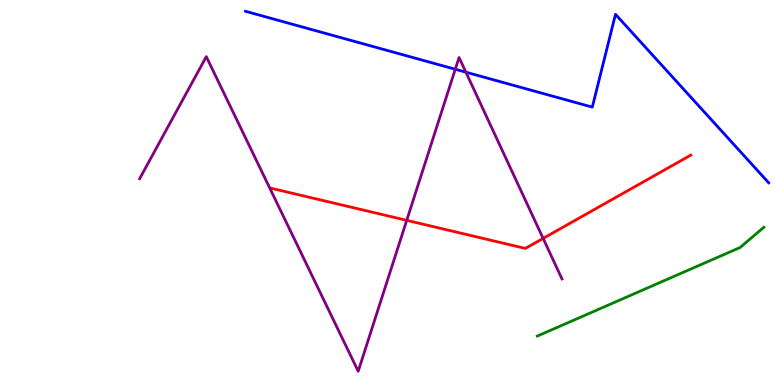[{'lines': ['blue', 'red'], 'intersections': []}, {'lines': ['green', 'red'], 'intersections': []}, {'lines': ['purple', 'red'], 'intersections': [{'x': 5.25, 'y': 4.28}, {'x': 7.01, 'y': 3.81}]}, {'lines': ['blue', 'green'], 'intersections': []}, {'lines': ['blue', 'purple'], 'intersections': [{'x': 5.87, 'y': 8.2}, {'x': 6.01, 'y': 8.13}]}, {'lines': ['green', 'purple'], 'intersections': []}]